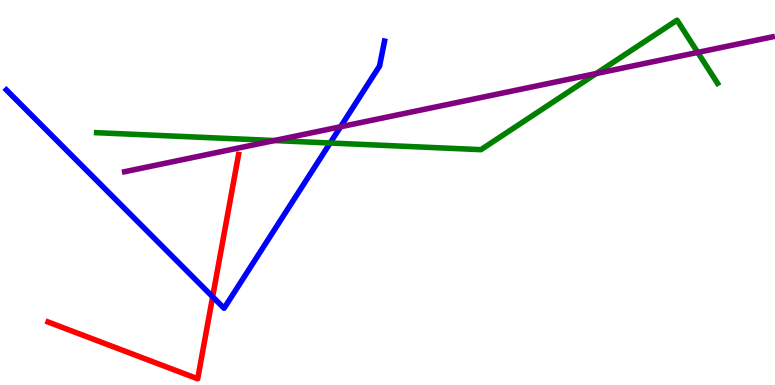[{'lines': ['blue', 'red'], 'intersections': [{'x': 2.74, 'y': 2.29}]}, {'lines': ['green', 'red'], 'intersections': []}, {'lines': ['purple', 'red'], 'intersections': []}, {'lines': ['blue', 'green'], 'intersections': [{'x': 4.26, 'y': 6.29}]}, {'lines': ['blue', 'purple'], 'intersections': [{'x': 4.39, 'y': 6.71}]}, {'lines': ['green', 'purple'], 'intersections': [{'x': 3.54, 'y': 6.35}, {'x': 7.69, 'y': 8.09}, {'x': 9.0, 'y': 8.64}]}]